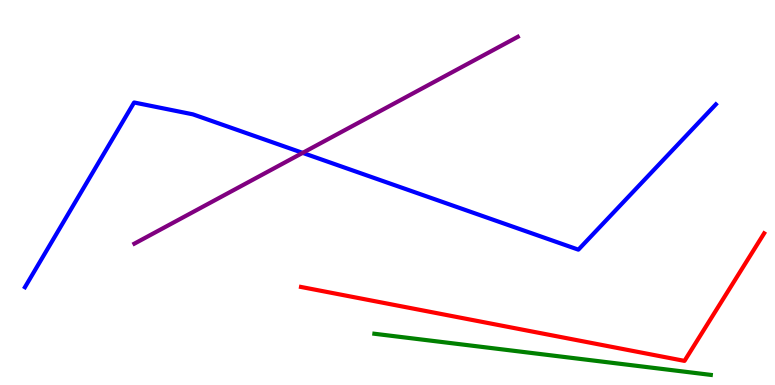[{'lines': ['blue', 'red'], 'intersections': []}, {'lines': ['green', 'red'], 'intersections': []}, {'lines': ['purple', 'red'], 'intersections': []}, {'lines': ['blue', 'green'], 'intersections': []}, {'lines': ['blue', 'purple'], 'intersections': [{'x': 3.91, 'y': 6.03}]}, {'lines': ['green', 'purple'], 'intersections': []}]